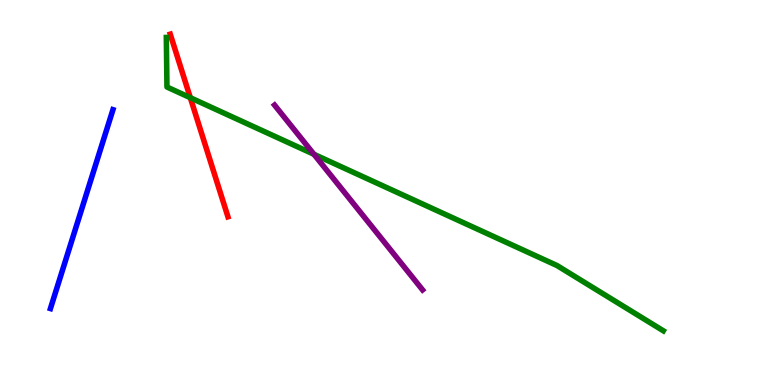[{'lines': ['blue', 'red'], 'intersections': []}, {'lines': ['green', 'red'], 'intersections': [{'x': 2.46, 'y': 7.46}]}, {'lines': ['purple', 'red'], 'intersections': []}, {'lines': ['blue', 'green'], 'intersections': []}, {'lines': ['blue', 'purple'], 'intersections': []}, {'lines': ['green', 'purple'], 'intersections': [{'x': 4.05, 'y': 5.99}]}]